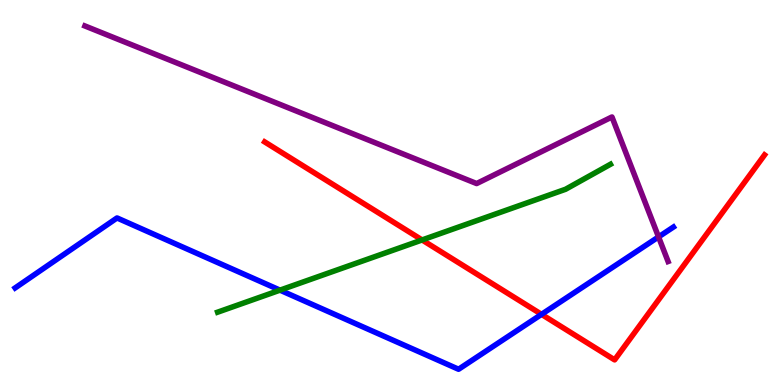[{'lines': ['blue', 'red'], 'intersections': [{'x': 6.99, 'y': 1.84}]}, {'lines': ['green', 'red'], 'intersections': [{'x': 5.45, 'y': 3.77}]}, {'lines': ['purple', 'red'], 'intersections': []}, {'lines': ['blue', 'green'], 'intersections': [{'x': 3.61, 'y': 2.46}]}, {'lines': ['blue', 'purple'], 'intersections': [{'x': 8.5, 'y': 3.85}]}, {'lines': ['green', 'purple'], 'intersections': []}]